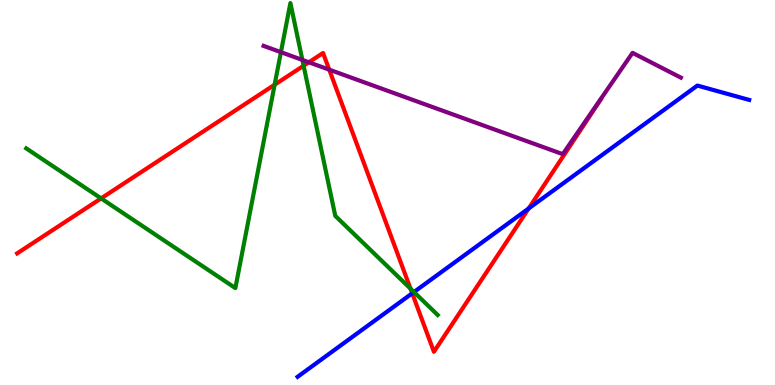[{'lines': ['blue', 'red'], 'intersections': [{'x': 5.32, 'y': 2.38}, {'x': 6.82, 'y': 4.59}]}, {'lines': ['green', 'red'], 'intersections': [{'x': 1.3, 'y': 4.85}, {'x': 3.54, 'y': 7.8}, {'x': 3.92, 'y': 8.29}, {'x': 5.3, 'y': 2.5}]}, {'lines': ['purple', 'red'], 'intersections': [{'x': 3.99, 'y': 8.38}, {'x': 4.25, 'y': 8.19}]}, {'lines': ['blue', 'green'], 'intersections': [{'x': 5.34, 'y': 2.41}]}, {'lines': ['blue', 'purple'], 'intersections': []}, {'lines': ['green', 'purple'], 'intersections': [{'x': 3.62, 'y': 8.64}, {'x': 3.9, 'y': 8.44}]}]